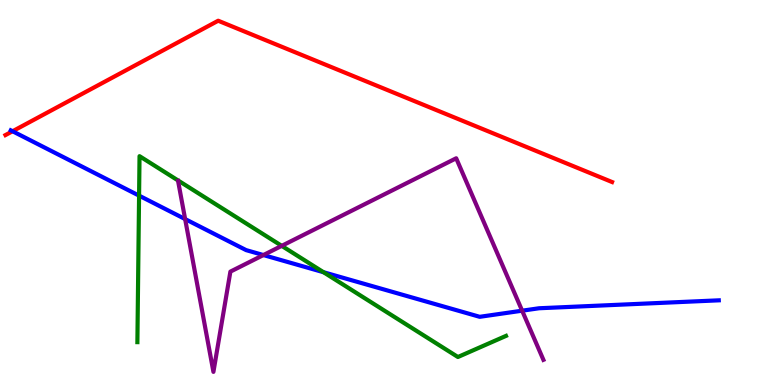[{'lines': ['blue', 'red'], 'intersections': [{'x': 0.162, 'y': 6.59}]}, {'lines': ['green', 'red'], 'intersections': []}, {'lines': ['purple', 'red'], 'intersections': []}, {'lines': ['blue', 'green'], 'intersections': [{'x': 1.79, 'y': 4.92}, {'x': 4.17, 'y': 2.93}]}, {'lines': ['blue', 'purple'], 'intersections': [{'x': 2.39, 'y': 4.31}, {'x': 3.4, 'y': 3.38}, {'x': 6.74, 'y': 1.93}]}, {'lines': ['green', 'purple'], 'intersections': [{'x': 3.64, 'y': 3.61}]}]